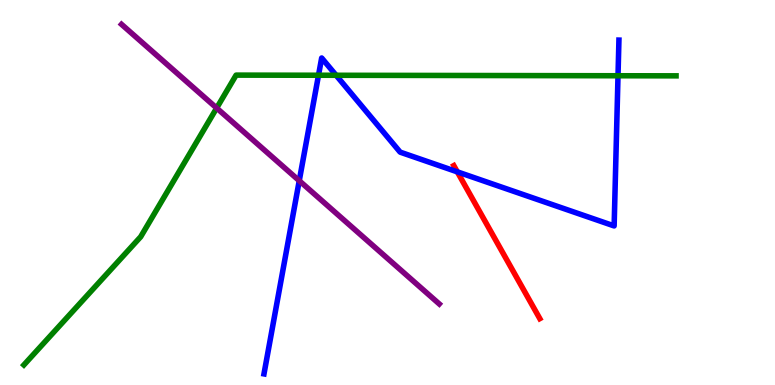[{'lines': ['blue', 'red'], 'intersections': [{'x': 5.9, 'y': 5.54}]}, {'lines': ['green', 'red'], 'intersections': []}, {'lines': ['purple', 'red'], 'intersections': []}, {'lines': ['blue', 'green'], 'intersections': [{'x': 4.11, 'y': 8.05}, {'x': 4.34, 'y': 8.04}, {'x': 7.97, 'y': 8.03}]}, {'lines': ['blue', 'purple'], 'intersections': [{'x': 3.86, 'y': 5.31}]}, {'lines': ['green', 'purple'], 'intersections': [{'x': 2.8, 'y': 7.19}]}]